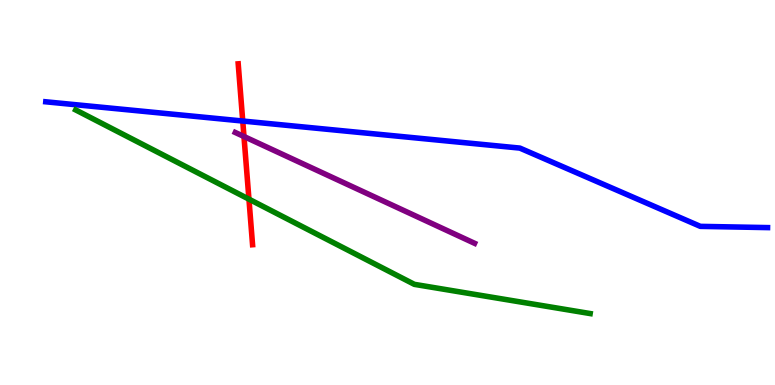[{'lines': ['blue', 'red'], 'intersections': [{'x': 3.13, 'y': 6.86}]}, {'lines': ['green', 'red'], 'intersections': [{'x': 3.21, 'y': 4.83}]}, {'lines': ['purple', 'red'], 'intersections': [{'x': 3.15, 'y': 6.45}]}, {'lines': ['blue', 'green'], 'intersections': []}, {'lines': ['blue', 'purple'], 'intersections': []}, {'lines': ['green', 'purple'], 'intersections': []}]